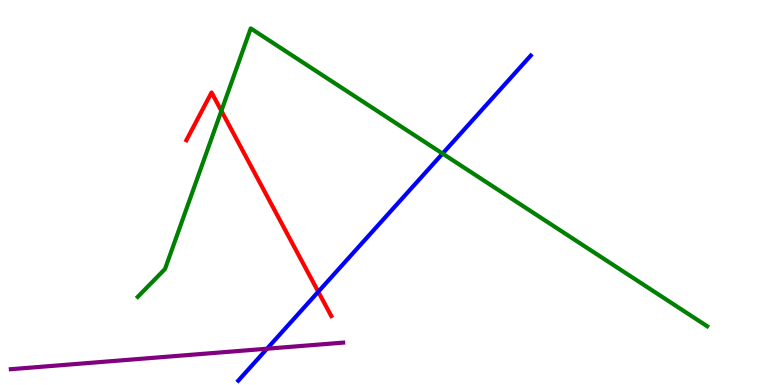[{'lines': ['blue', 'red'], 'intersections': [{'x': 4.11, 'y': 2.42}]}, {'lines': ['green', 'red'], 'intersections': [{'x': 2.86, 'y': 7.12}]}, {'lines': ['purple', 'red'], 'intersections': []}, {'lines': ['blue', 'green'], 'intersections': [{'x': 5.71, 'y': 6.01}]}, {'lines': ['blue', 'purple'], 'intersections': [{'x': 3.45, 'y': 0.943}]}, {'lines': ['green', 'purple'], 'intersections': []}]